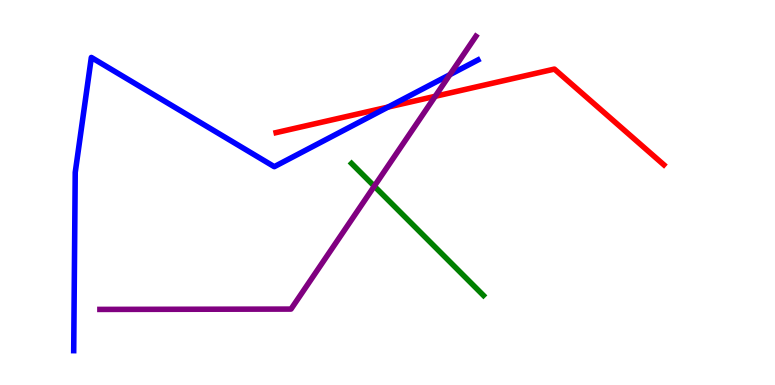[{'lines': ['blue', 'red'], 'intersections': [{'x': 5.01, 'y': 7.22}]}, {'lines': ['green', 'red'], 'intersections': []}, {'lines': ['purple', 'red'], 'intersections': [{'x': 5.62, 'y': 7.5}]}, {'lines': ['blue', 'green'], 'intersections': []}, {'lines': ['blue', 'purple'], 'intersections': [{'x': 5.8, 'y': 8.06}]}, {'lines': ['green', 'purple'], 'intersections': [{'x': 4.83, 'y': 5.16}]}]